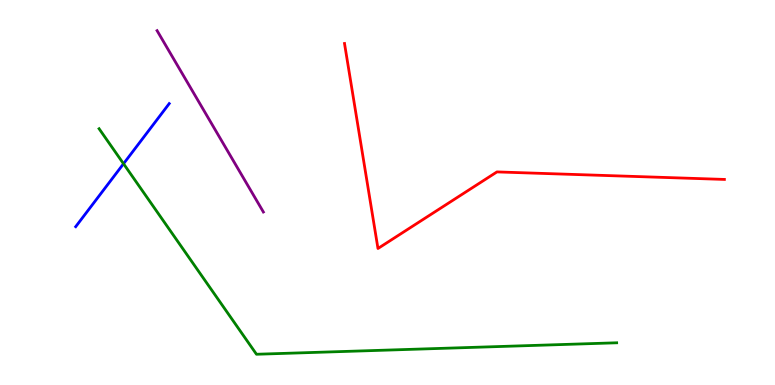[{'lines': ['blue', 'red'], 'intersections': []}, {'lines': ['green', 'red'], 'intersections': []}, {'lines': ['purple', 'red'], 'intersections': []}, {'lines': ['blue', 'green'], 'intersections': [{'x': 1.59, 'y': 5.75}]}, {'lines': ['blue', 'purple'], 'intersections': []}, {'lines': ['green', 'purple'], 'intersections': []}]